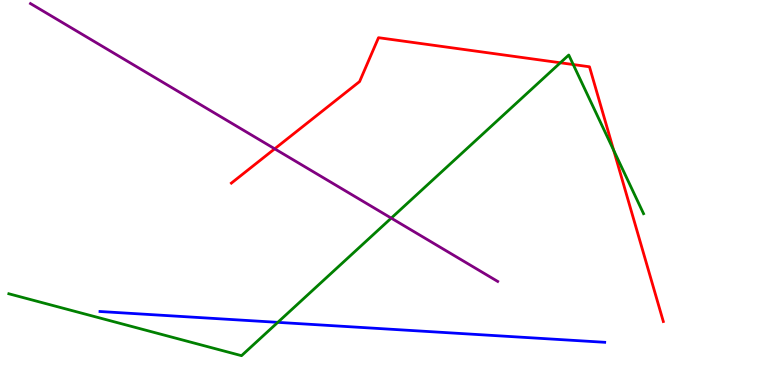[{'lines': ['blue', 'red'], 'intersections': []}, {'lines': ['green', 'red'], 'intersections': [{'x': 7.23, 'y': 8.37}, {'x': 7.4, 'y': 8.32}, {'x': 7.92, 'y': 6.1}]}, {'lines': ['purple', 'red'], 'intersections': [{'x': 3.54, 'y': 6.13}]}, {'lines': ['blue', 'green'], 'intersections': [{'x': 3.58, 'y': 1.63}]}, {'lines': ['blue', 'purple'], 'intersections': []}, {'lines': ['green', 'purple'], 'intersections': [{'x': 5.05, 'y': 4.33}]}]